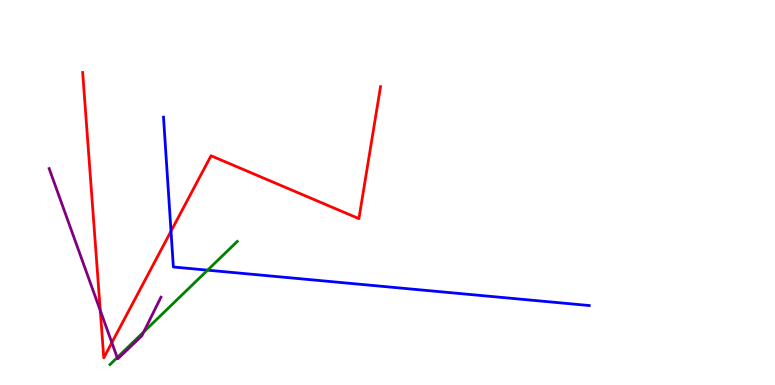[{'lines': ['blue', 'red'], 'intersections': [{'x': 2.21, 'y': 4.0}]}, {'lines': ['green', 'red'], 'intersections': []}, {'lines': ['purple', 'red'], 'intersections': [{'x': 1.29, 'y': 1.93}, {'x': 1.44, 'y': 1.1}]}, {'lines': ['blue', 'green'], 'intersections': [{'x': 2.68, 'y': 2.98}]}, {'lines': ['blue', 'purple'], 'intersections': []}, {'lines': ['green', 'purple'], 'intersections': [{'x': 1.51, 'y': 0.713}, {'x': 1.86, 'y': 1.38}]}]